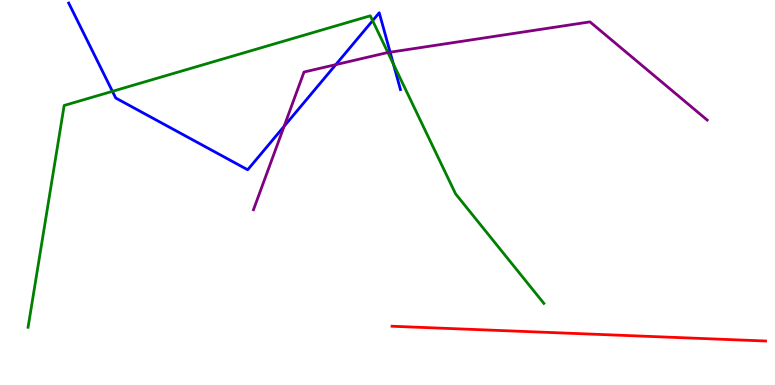[{'lines': ['blue', 'red'], 'intersections': []}, {'lines': ['green', 'red'], 'intersections': []}, {'lines': ['purple', 'red'], 'intersections': []}, {'lines': ['blue', 'green'], 'intersections': [{'x': 1.45, 'y': 7.63}, {'x': 4.81, 'y': 9.46}, {'x': 5.08, 'y': 8.34}]}, {'lines': ['blue', 'purple'], 'intersections': [{'x': 3.67, 'y': 6.72}, {'x': 4.33, 'y': 8.32}, {'x': 5.03, 'y': 8.64}]}, {'lines': ['green', 'purple'], 'intersections': [{'x': 5.01, 'y': 8.64}]}]